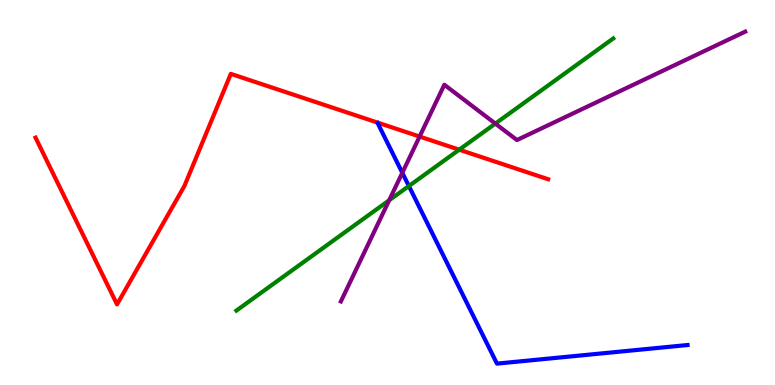[{'lines': ['blue', 'red'], 'intersections': []}, {'lines': ['green', 'red'], 'intersections': [{'x': 5.93, 'y': 6.11}]}, {'lines': ['purple', 'red'], 'intersections': [{'x': 5.41, 'y': 6.45}]}, {'lines': ['blue', 'green'], 'intersections': [{'x': 5.28, 'y': 5.17}]}, {'lines': ['blue', 'purple'], 'intersections': [{'x': 5.19, 'y': 5.51}]}, {'lines': ['green', 'purple'], 'intersections': [{'x': 5.02, 'y': 4.8}, {'x': 6.39, 'y': 6.79}]}]